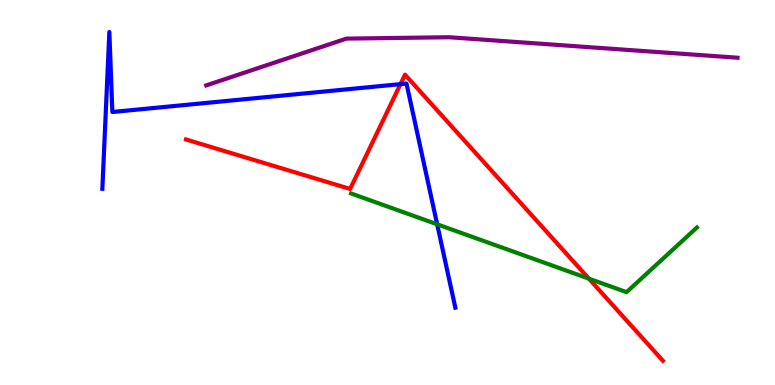[{'lines': ['blue', 'red'], 'intersections': [{'x': 5.17, 'y': 7.81}]}, {'lines': ['green', 'red'], 'intersections': [{'x': 7.6, 'y': 2.76}]}, {'lines': ['purple', 'red'], 'intersections': []}, {'lines': ['blue', 'green'], 'intersections': [{'x': 5.64, 'y': 4.17}]}, {'lines': ['blue', 'purple'], 'intersections': []}, {'lines': ['green', 'purple'], 'intersections': []}]